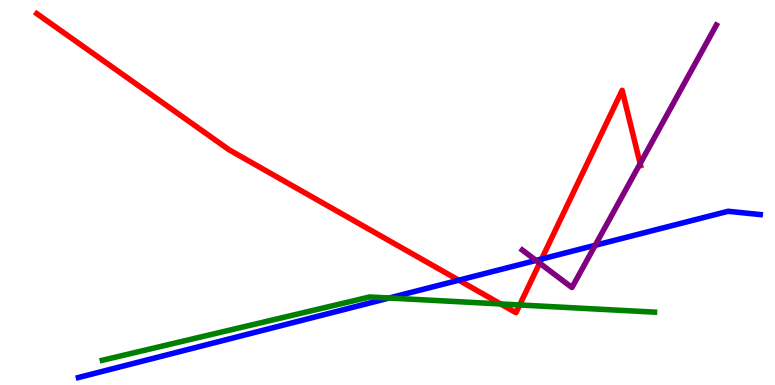[{'lines': ['blue', 'red'], 'intersections': [{'x': 5.92, 'y': 2.72}, {'x': 6.99, 'y': 3.27}]}, {'lines': ['green', 'red'], 'intersections': [{'x': 6.46, 'y': 2.11}, {'x': 6.71, 'y': 2.08}]}, {'lines': ['purple', 'red'], 'intersections': [{'x': 6.96, 'y': 3.17}, {'x': 8.26, 'y': 5.75}]}, {'lines': ['blue', 'green'], 'intersections': [{'x': 5.02, 'y': 2.26}]}, {'lines': ['blue', 'purple'], 'intersections': [{'x': 6.92, 'y': 3.24}, {'x': 7.68, 'y': 3.63}]}, {'lines': ['green', 'purple'], 'intersections': []}]